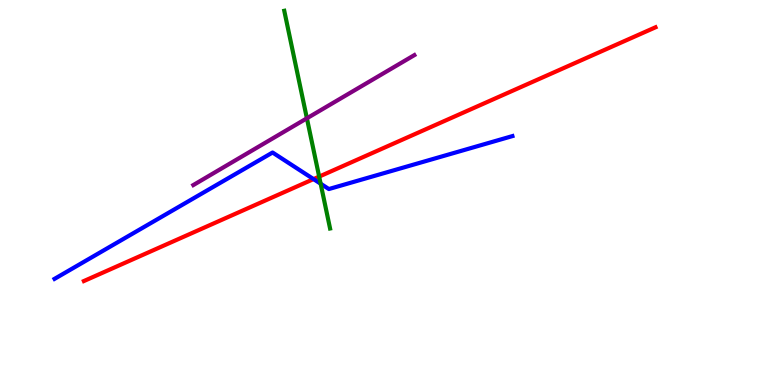[{'lines': ['blue', 'red'], 'intersections': [{'x': 4.05, 'y': 5.35}]}, {'lines': ['green', 'red'], 'intersections': [{'x': 4.12, 'y': 5.41}]}, {'lines': ['purple', 'red'], 'intersections': []}, {'lines': ['blue', 'green'], 'intersections': [{'x': 4.14, 'y': 5.23}]}, {'lines': ['blue', 'purple'], 'intersections': []}, {'lines': ['green', 'purple'], 'intersections': [{'x': 3.96, 'y': 6.93}]}]